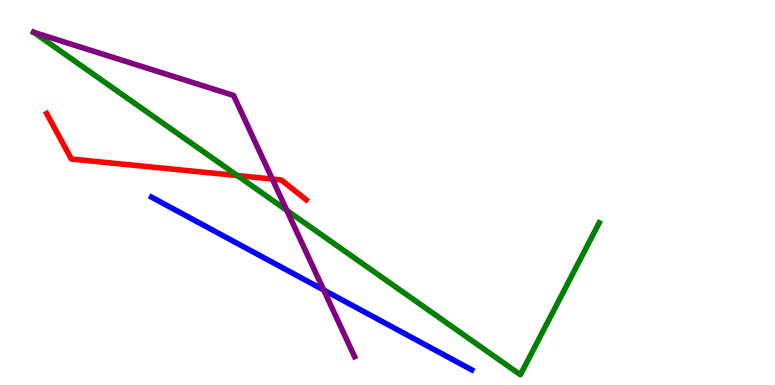[{'lines': ['blue', 'red'], 'intersections': []}, {'lines': ['green', 'red'], 'intersections': [{'x': 3.06, 'y': 5.44}]}, {'lines': ['purple', 'red'], 'intersections': [{'x': 3.51, 'y': 5.35}]}, {'lines': ['blue', 'green'], 'intersections': []}, {'lines': ['blue', 'purple'], 'intersections': [{'x': 4.18, 'y': 2.47}]}, {'lines': ['green', 'purple'], 'intersections': [{'x': 3.7, 'y': 4.54}]}]